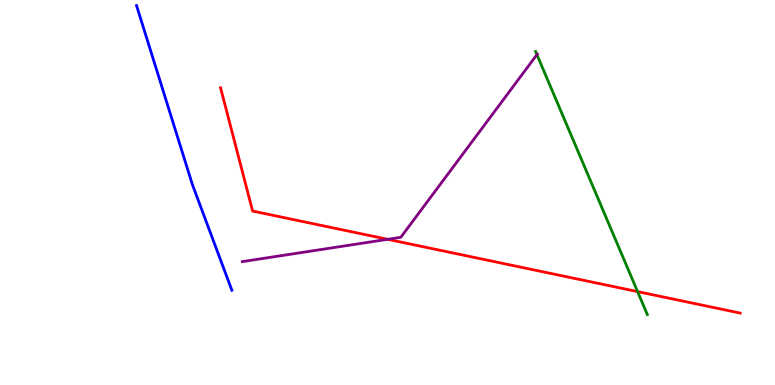[{'lines': ['blue', 'red'], 'intersections': []}, {'lines': ['green', 'red'], 'intersections': [{'x': 8.23, 'y': 2.43}]}, {'lines': ['purple', 'red'], 'intersections': [{'x': 5.0, 'y': 3.78}]}, {'lines': ['blue', 'green'], 'intersections': []}, {'lines': ['blue', 'purple'], 'intersections': []}, {'lines': ['green', 'purple'], 'intersections': [{'x': 6.93, 'y': 8.58}]}]